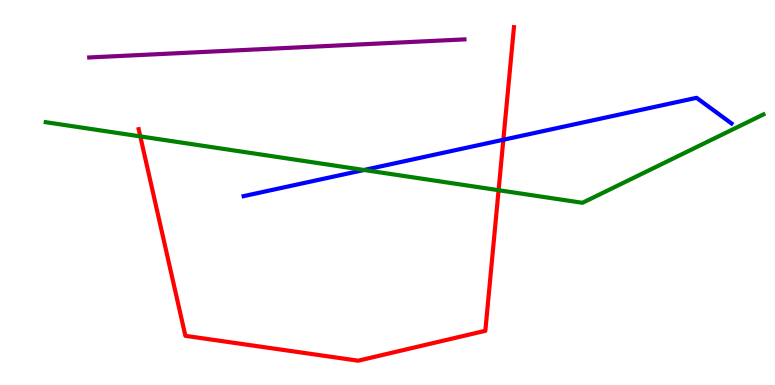[{'lines': ['blue', 'red'], 'intersections': [{'x': 6.49, 'y': 6.37}]}, {'lines': ['green', 'red'], 'intersections': [{'x': 1.81, 'y': 6.46}, {'x': 6.43, 'y': 5.06}]}, {'lines': ['purple', 'red'], 'intersections': []}, {'lines': ['blue', 'green'], 'intersections': [{'x': 4.7, 'y': 5.58}]}, {'lines': ['blue', 'purple'], 'intersections': []}, {'lines': ['green', 'purple'], 'intersections': []}]